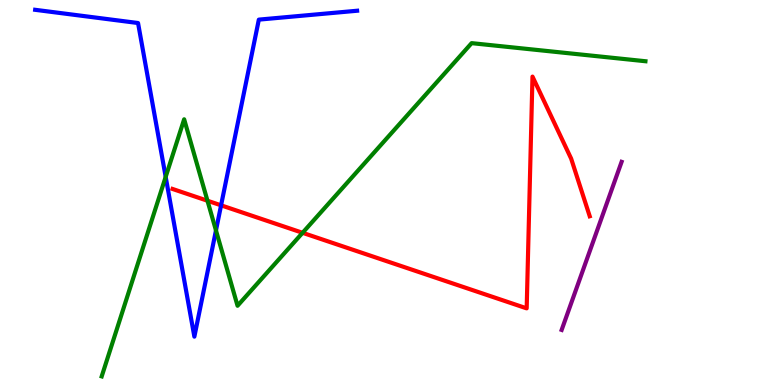[{'lines': ['blue', 'red'], 'intersections': [{'x': 2.85, 'y': 4.67}]}, {'lines': ['green', 'red'], 'intersections': [{'x': 2.68, 'y': 4.79}, {'x': 3.9, 'y': 3.95}]}, {'lines': ['purple', 'red'], 'intersections': []}, {'lines': ['blue', 'green'], 'intersections': [{'x': 2.14, 'y': 5.41}, {'x': 2.79, 'y': 4.02}]}, {'lines': ['blue', 'purple'], 'intersections': []}, {'lines': ['green', 'purple'], 'intersections': []}]